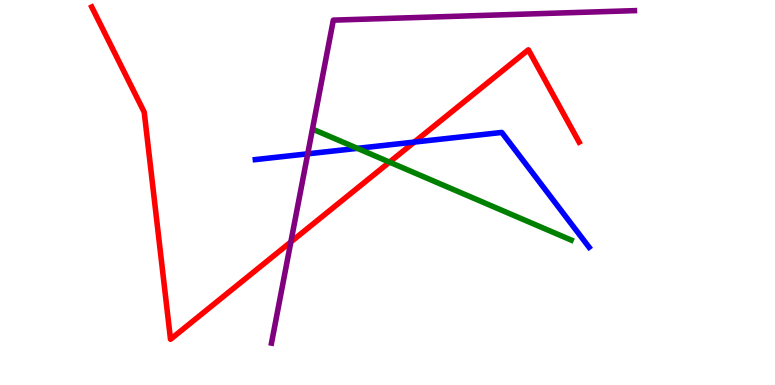[{'lines': ['blue', 'red'], 'intersections': [{'x': 5.35, 'y': 6.31}]}, {'lines': ['green', 'red'], 'intersections': [{'x': 5.03, 'y': 5.79}]}, {'lines': ['purple', 'red'], 'intersections': [{'x': 3.75, 'y': 3.72}]}, {'lines': ['blue', 'green'], 'intersections': [{'x': 4.61, 'y': 6.15}]}, {'lines': ['blue', 'purple'], 'intersections': [{'x': 3.97, 'y': 6.0}]}, {'lines': ['green', 'purple'], 'intersections': []}]